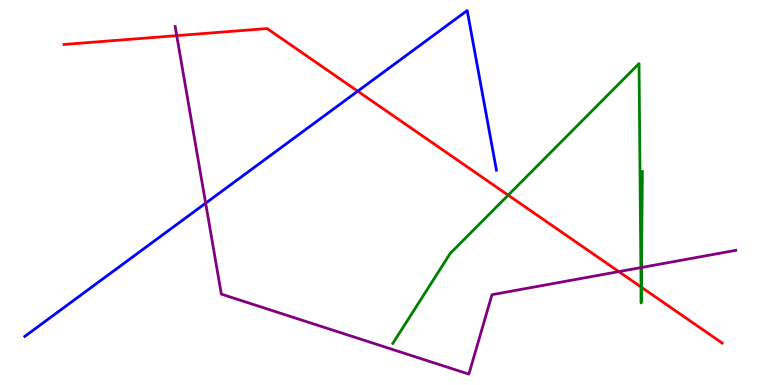[{'lines': ['blue', 'red'], 'intersections': [{'x': 4.62, 'y': 7.63}]}, {'lines': ['green', 'red'], 'intersections': [{'x': 6.56, 'y': 4.93}, {'x': 8.27, 'y': 2.55}, {'x': 8.28, 'y': 2.54}]}, {'lines': ['purple', 'red'], 'intersections': [{'x': 2.28, 'y': 9.07}, {'x': 7.98, 'y': 2.95}]}, {'lines': ['blue', 'green'], 'intersections': []}, {'lines': ['blue', 'purple'], 'intersections': [{'x': 2.65, 'y': 4.72}]}, {'lines': ['green', 'purple'], 'intersections': [{'x': 8.27, 'y': 3.05}, {'x': 8.28, 'y': 3.05}]}]